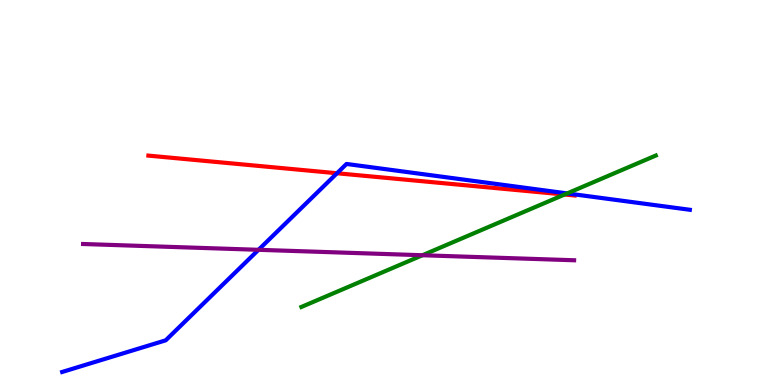[{'lines': ['blue', 'red'], 'intersections': [{'x': 4.35, 'y': 5.5}]}, {'lines': ['green', 'red'], 'intersections': [{'x': 7.28, 'y': 4.95}]}, {'lines': ['purple', 'red'], 'intersections': []}, {'lines': ['blue', 'green'], 'intersections': [{'x': 7.32, 'y': 4.98}]}, {'lines': ['blue', 'purple'], 'intersections': [{'x': 3.34, 'y': 3.51}]}, {'lines': ['green', 'purple'], 'intersections': [{'x': 5.45, 'y': 3.37}]}]